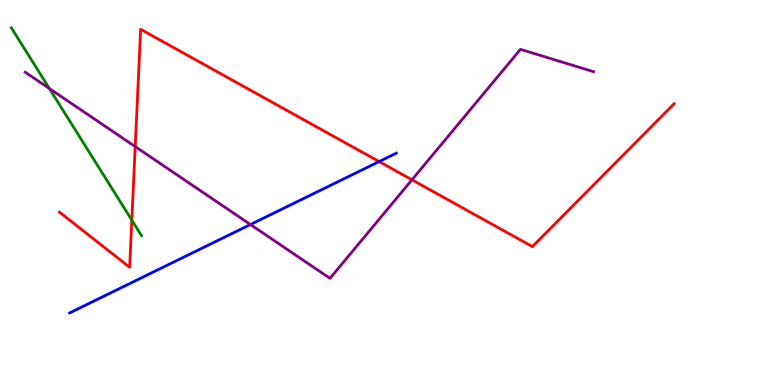[{'lines': ['blue', 'red'], 'intersections': [{'x': 4.89, 'y': 5.8}]}, {'lines': ['green', 'red'], 'intersections': [{'x': 1.7, 'y': 4.28}]}, {'lines': ['purple', 'red'], 'intersections': [{'x': 1.74, 'y': 6.19}, {'x': 5.32, 'y': 5.33}]}, {'lines': ['blue', 'green'], 'intersections': []}, {'lines': ['blue', 'purple'], 'intersections': [{'x': 3.23, 'y': 4.17}]}, {'lines': ['green', 'purple'], 'intersections': [{'x': 0.637, 'y': 7.7}]}]